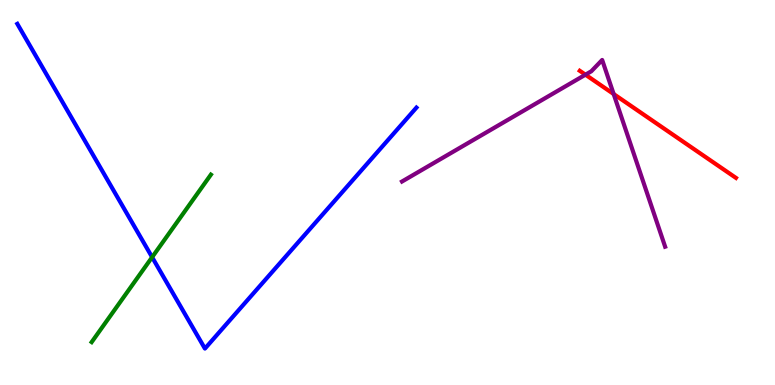[{'lines': ['blue', 'red'], 'intersections': []}, {'lines': ['green', 'red'], 'intersections': []}, {'lines': ['purple', 'red'], 'intersections': [{'x': 7.55, 'y': 8.06}, {'x': 7.92, 'y': 7.56}]}, {'lines': ['blue', 'green'], 'intersections': [{'x': 1.96, 'y': 3.32}]}, {'lines': ['blue', 'purple'], 'intersections': []}, {'lines': ['green', 'purple'], 'intersections': []}]